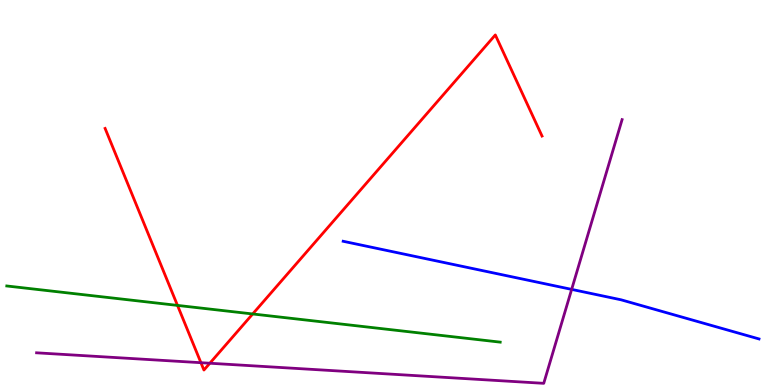[{'lines': ['blue', 'red'], 'intersections': []}, {'lines': ['green', 'red'], 'intersections': [{'x': 2.29, 'y': 2.07}, {'x': 3.26, 'y': 1.85}]}, {'lines': ['purple', 'red'], 'intersections': [{'x': 2.59, 'y': 0.579}, {'x': 2.71, 'y': 0.565}]}, {'lines': ['blue', 'green'], 'intersections': []}, {'lines': ['blue', 'purple'], 'intersections': [{'x': 7.38, 'y': 2.48}]}, {'lines': ['green', 'purple'], 'intersections': []}]